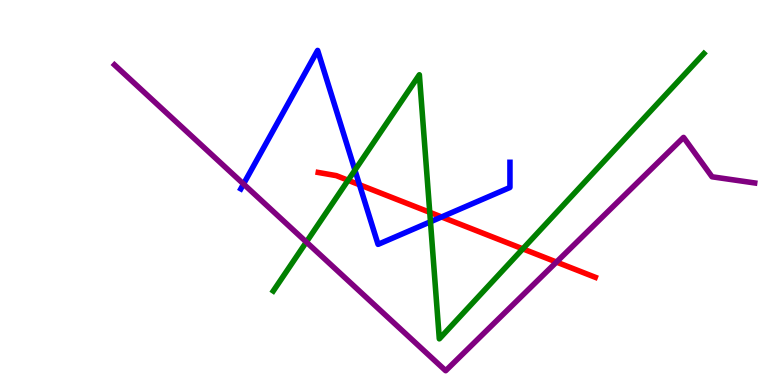[{'lines': ['blue', 'red'], 'intersections': [{'x': 4.64, 'y': 5.2}, {'x': 5.7, 'y': 4.36}]}, {'lines': ['green', 'red'], 'intersections': [{'x': 4.49, 'y': 5.32}, {'x': 5.55, 'y': 4.49}, {'x': 6.75, 'y': 3.54}]}, {'lines': ['purple', 'red'], 'intersections': [{'x': 7.18, 'y': 3.19}]}, {'lines': ['blue', 'green'], 'intersections': [{'x': 4.58, 'y': 5.58}, {'x': 5.55, 'y': 4.24}]}, {'lines': ['blue', 'purple'], 'intersections': [{'x': 3.14, 'y': 5.22}]}, {'lines': ['green', 'purple'], 'intersections': [{'x': 3.95, 'y': 3.71}]}]